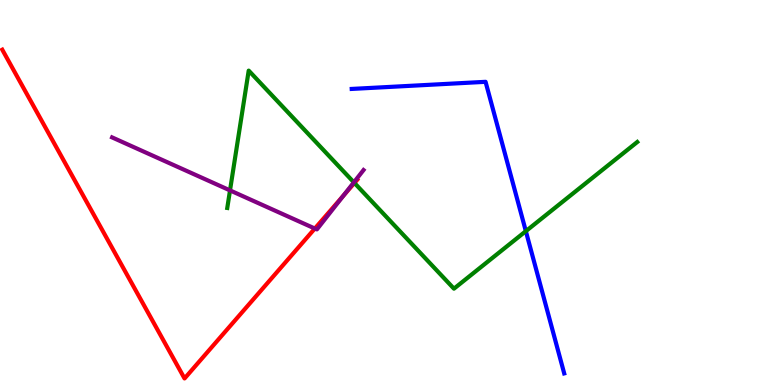[{'lines': ['blue', 'red'], 'intersections': []}, {'lines': ['green', 'red'], 'intersections': [{'x': 4.57, 'y': 5.25}]}, {'lines': ['purple', 'red'], 'intersections': [{'x': 4.06, 'y': 4.06}, {'x': 4.43, 'y': 4.92}]}, {'lines': ['blue', 'green'], 'intersections': [{'x': 6.79, 'y': 4.0}]}, {'lines': ['blue', 'purple'], 'intersections': []}, {'lines': ['green', 'purple'], 'intersections': [{'x': 2.97, 'y': 5.05}, {'x': 4.57, 'y': 5.26}]}]